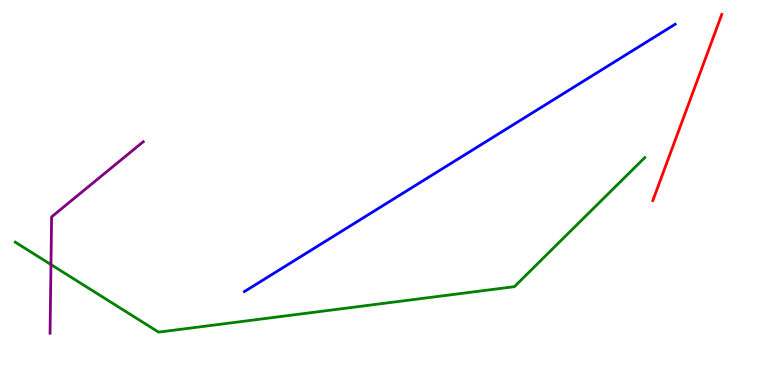[{'lines': ['blue', 'red'], 'intersections': []}, {'lines': ['green', 'red'], 'intersections': []}, {'lines': ['purple', 'red'], 'intersections': []}, {'lines': ['blue', 'green'], 'intersections': []}, {'lines': ['blue', 'purple'], 'intersections': []}, {'lines': ['green', 'purple'], 'intersections': [{'x': 0.658, 'y': 3.13}]}]